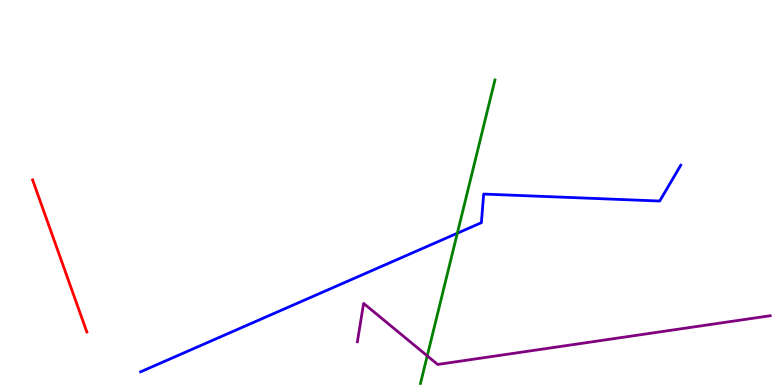[{'lines': ['blue', 'red'], 'intersections': []}, {'lines': ['green', 'red'], 'intersections': []}, {'lines': ['purple', 'red'], 'intersections': []}, {'lines': ['blue', 'green'], 'intersections': [{'x': 5.9, 'y': 3.94}]}, {'lines': ['blue', 'purple'], 'intersections': []}, {'lines': ['green', 'purple'], 'intersections': [{'x': 5.51, 'y': 0.757}]}]